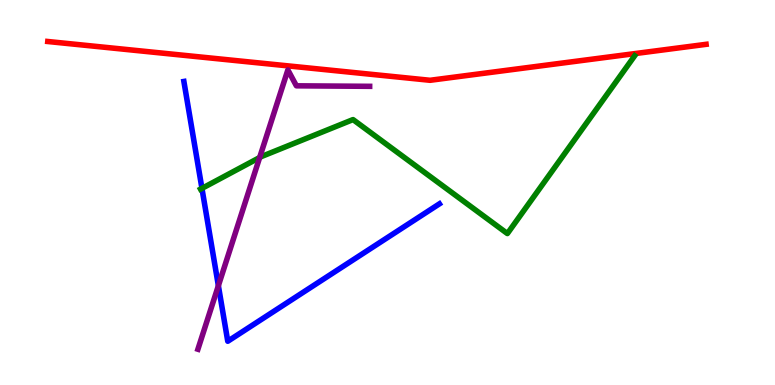[{'lines': ['blue', 'red'], 'intersections': []}, {'lines': ['green', 'red'], 'intersections': []}, {'lines': ['purple', 'red'], 'intersections': []}, {'lines': ['blue', 'green'], 'intersections': [{'x': 2.61, 'y': 5.11}]}, {'lines': ['blue', 'purple'], 'intersections': [{'x': 2.82, 'y': 2.58}]}, {'lines': ['green', 'purple'], 'intersections': [{'x': 3.35, 'y': 5.91}]}]